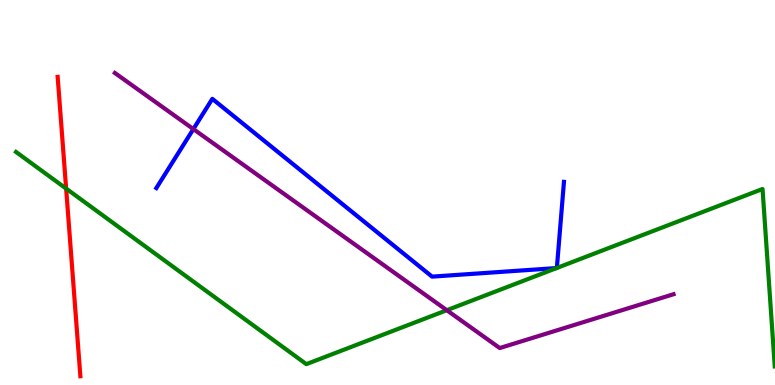[{'lines': ['blue', 'red'], 'intersections': []}, {'lines': ['green', 'red'], 'intersections': [{'x': 0.853, 'y': 5.1}]}, {'lines': ['purple', 'red'], 'intersections': []}, {'lines': ['blue', 'green'], 'intersections': [{'x': 7.18, 'y': 3.04}, {'x': 7.19, 'y': 3.04}]}, {'lines': ['blue', 'purple'], 'intersections': [{'x': 2.5, 'y': 6.65}]}, {'lines': ['green', 'purple'], 'intersections': [{'x': 5.77, 'y': 1.94}]}]